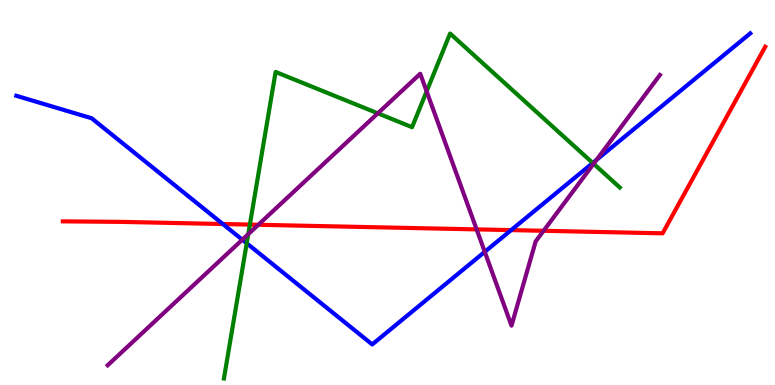[{'lines': ['blue', 'red'], 'intersections': [{'x': 2.88, 'y': 4.18}, {'x': 6.6, 'y': 4.02}]}, {'lines': ['green', 'red'], 'intersections': [{'x': 3.22, 'y': 4.17}]}, {'lines': ['purple', 'red'], 'intersections': [{'x': 3.33, 'y': 4.16}, {'x': 6.15, 'y': 4.04}, {'x': 7.01, 'y': 4.01}]}, {'lines': ['blue', 'green'], 'intersections': [{'x': 3.18, 'y': 3.68}, {'x': 7.65, 'y': 5.77}]}, {'lines': ['blue', 'purple'], 'intersections': [{'x': 3.13, 'y': 3.77}, {'x': 6.25, 'y': 3.46}, {'x': 7.7, 'y': 5.85}]}, {'lines': ['green', 'purple'], 'intersections': [{'x': 3.2, 'y': 3.92}, {'x': 4.88, 'y': 7.06}, {'x': 5.5, 'y': 7.63}, {'x': 7.66, 'y': 5.75}]}]